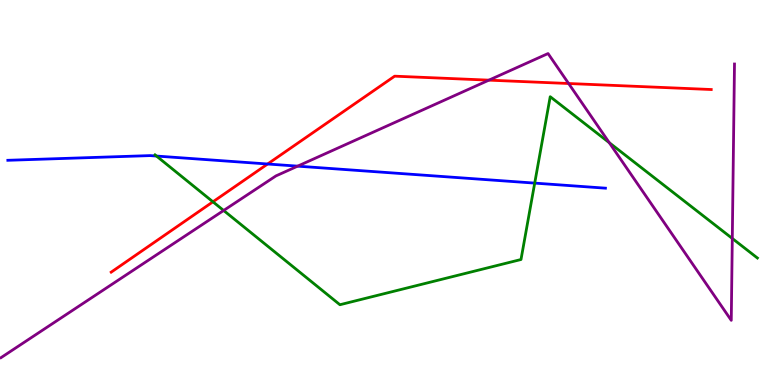[{'lines': ['blue', 'red'], 'intersections': [{'x': 3.45, 'y': 5.74}]}, {'lines': ['green', 'red'], 'intersections': [{'x': 2.75, 'y': 4.76}]}, {'lines': ['purple', 'red'], 'intersections': [{'x': 6.31, 'y': 7.92}, {'x': 7.34, 'y': 7.83}]}, {'lines': ['blue', 'green'], 'intersections': [{'x': 2.02, 'y': 5.95}, {'x': 6.9, 'y': 5.24}]}, {'lines': ['blue', 'purple'], 'intersections': [{'x': 3.84, 'y': 5.68}]}, {'lines': ['green', 'purple'], 'intersections': [{'x': 2.89, 'y': 4.53}, {'x': 7.86, 'y': 6.29}, {'x': 9.45, 'y': 3.81}]}]